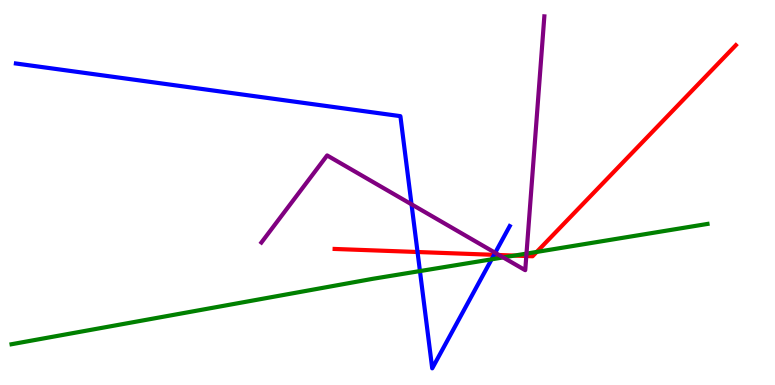[{'lines': ['blue', 'red'], 'intersections': [{'x': 5.39, 'y': 3.45}, {'x': 6.38, 'y': 3.38}]}, {'lines': ['green', 'red'], 'intersections': [{'x': 6.64, 'y': 3.36}, {'x': 6.93, 'y': 3.46}]}, {'lines': ['purple', 'red'], 'intersections': [{'x': 6.44, 'y': 3.38}, {'x': 6.79, 'y': 3.35}]}, {'lines': ['blue', 'green'], 'intersections': [{'x': 5.42, 'y': 2.96}, {'x': 6.34, 'y': 3.26}]}, {'lines': ['blue', 'purple'], 'intersections': [{'x': 5.31, 'y': 4.69}, {'x': 6.39, 'y': 3.43}]}, {'lines': ['green', 'purple'], 'intersections': [{'x': 6.49, 'y': 3.31}, {'x': 6.79, 'y': 3.41}]}]